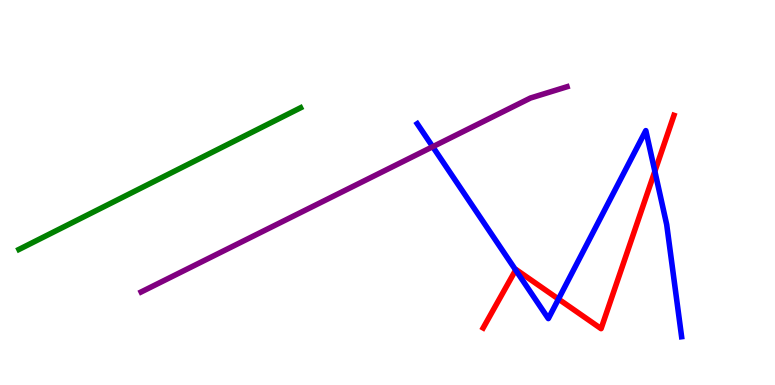[{'lines': ['blue', 'red'], 'intersections': [{'x': 6.65, 'y': 2.99}, {'x': 7.21, 'y': 2.23}, {'x': 8.45, 'y': 5.55}]}, {'lines': ['green', 'red'], 'intersections': []}, {'lines': ['purple', 'red'], 'intersections': []}, {'lines': ['blue', 'green'], 'intersections': []}, {'lines': ['blue', 'purple'], 'intersections': [{'x': 5.58, 'y': 6.19}]}, {'lines': ['green', 'purple'], 'intersections': []}]